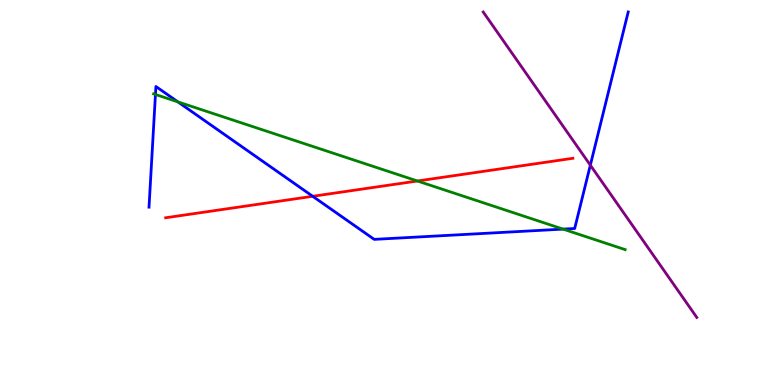[{'lines': ['blue', 'red'], 'intersections': [{'x': 4.04, 'y': 4.9}]}, {'lines': ['green', 'red'], 'intersections': [{'x': 5.39, 'y': 5.3}]}, {'lines': ['purple', 'red'], 'intersections': []}, {'lines': ['blue', 'green'], 'intersections': [{'x': 2.01, 'y': 7.55}, {'x': 2.3, 'y': 7.35}, {'x': 7.27, 'y': 4.05}]}, {'lines': ['blue', 'purple'], 'intersections': [{'x': 7.62, 'y': 5.71}]}, {'lines': ['green', 'purple'], 'intersections': []}]